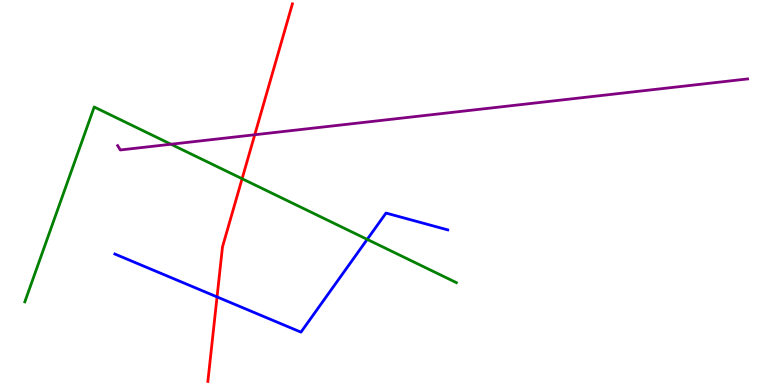[{'lines': ['blue', 'red'], 'intersections': [{'x': 2.8, 'y': 2.29}]}, {'lines': ['green', 'red'], 'intersections': [{'x': 3.12, 'y': 5.36}]}, {'lines': ['purple', 'red'], 'intersections': [{'x': 3.29, 'y': 6.5}]}, {'lines': ['blue', 'green'], 'intersections': [{'x': 4.74, 'y': 3.78}]}, {'lines': ['blue', 'purple'], 'intersections': []}, {'lines': ['green', 'purple'], 'intersections': [{'x': 2.21, 'y': 6.25}]}]